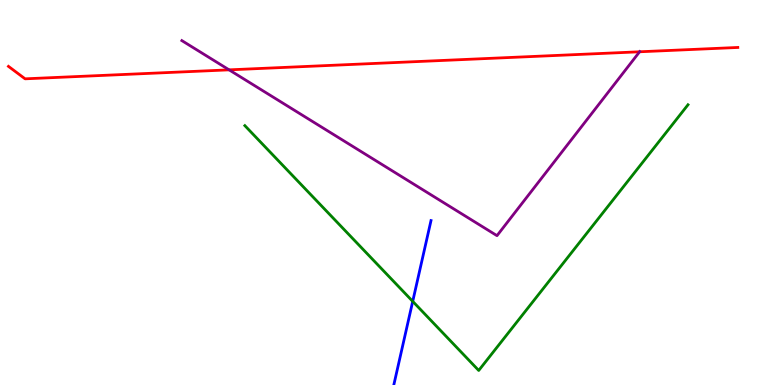[{'lines': ['blue', 'red'], 'intersections': []}, {'lines': ['green', 'red'], 'intersections': []}, {'lines': ['purple', 'red'], 'intersections': [{'x': 2.96, 'y': 8.19}, {'x': 8.25, 'y': 8.66}]}, {'lines': ['blue', 'green'], 'intersections': [{'x': 5.33, 'y': 2.17}]}, {'lines': ['blue', 'purple'], 'intersections': []}, {'lines': ['green', 'purple'], 'intersections': []}]